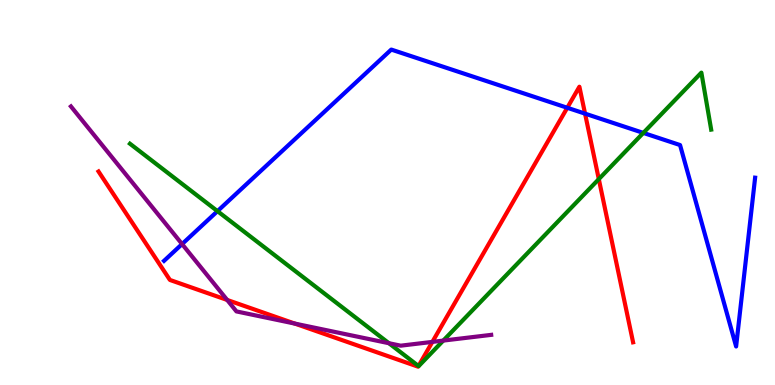[{'lines': ['blue', 'red'], 'intersections': [{'x': 7.32, 'y': 7.2}, {'x': 7.55, 'y': 7.05}]}, {'lines': ['green', 'red'], 'intersections': [{'x': 5.4, 'y': 0.493}, {'x': 7.73, 'y': 5.35}]}, {'lines': ['purple', 'red'], 'intersections': [{'x': 2.93, 'y': 2.21}, {'x': 3.8, 'y': 1.6}, {'x': 5.58, 'y': 1.12}]}, {'lines': ['blue', 'green'], 'intersections': [{'x': 2.81, 'y': 4.52}, {'x': 8.3, 'y': 6.55}]}, {'lines': ['blue', 'purple'], 'intersections': [{'x': 2.35, 'y': 3.66}]}, {'lines': ['green', 'purple'], 'intersections': [{'x': 5.02, 'y': 1.09}, {'x': 5.72, 'y': 1.15}]}]